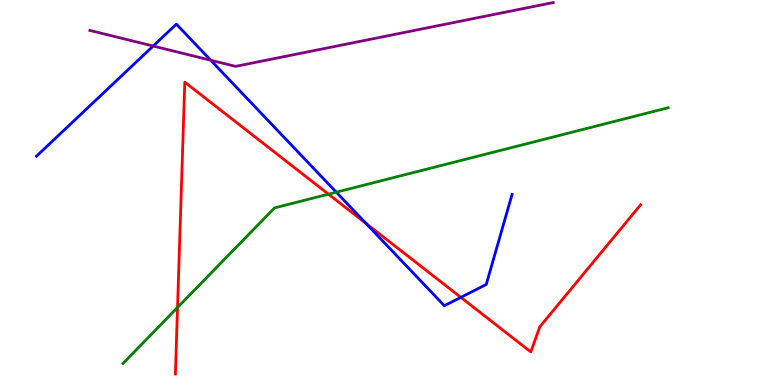[{'lines': ['blue', 'red'], 'intersections': [{'x': 4.72, 'y': 4.2}, {'x': 5.95, 'y': 2.28}]}, {'lines': ['green', 'red'], 'intersections': [{'x': 2.29, 'y': 2.01}, {'x': 4.24, 'y': 4.96}]}, {'lines': ['purple', 'red'], 'intersections': []}, {'lines': ['blue', 'green'], 'intersections': [{'x': 4.34, 'y': 5.01}]}, {'lines': ['blue', 'purple'], 'intersections': [{'x': 1.98, 'y': 8.8}, {'x': 2.72, 'y': 8.44}]}, {'lines': ['green', 'purple'], 'intersections': []}]